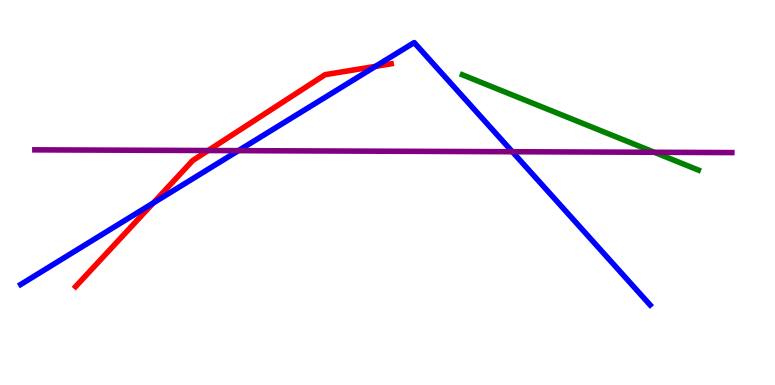[{'lines': ['blue', 'red'], 'intersections': [{'x': 1.98, 'y': 4.73}, {'x': 4.85, 'y': 8.28}]}, {'lines': ['green', 'red'], 'intersections': []}, {'lines': ['purple', 'red'], 'intersections': [{'x': 2.69, 'y': 6.09}]}, {'lines': ['blue', 'green'], 'intersections': []}, {'lines': ['blue', 'purple'], 'intersections': [{'x': 3.08, 'y': 6.09}, {'x': 6.61, 'y': 6.06}]}, {'lines': ['green', 'purple'], 'intersections': [{'x': 8.44, 'y': 6.04}]}]